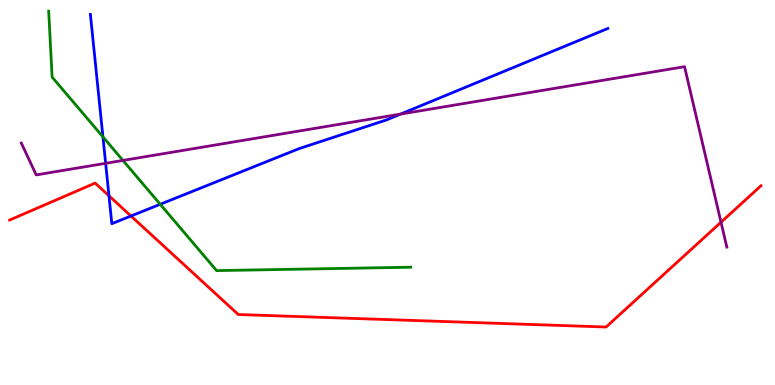[{'lines': ['blue', 'red'], 'intersections': [{'x': 1.41, 'y': 4.91}, {'x': 1.69, 'y': 4.39}]}, {'lines': ['green', 'red'], 'intersections': []}, {'lines': ['purple', 'red'], 'intersections': [{'x': 9.3, 'y': 4.23}]}, {'lines': ['blue', 'green'], 'intersections': [{'x': 1.33, 'y': 6.44}, {'x': 2.07, 'y': 4.69}]}, {'lines': ['blue', 'purple'], 'intersections': [{'x': 1.36, 'y': 5.76}, {'x': 5.17, 'y': 7.04}]}, {'lines': ['green', 'purple'], 'intersections': [{'x': 1.59, 'y': 5.83}]}]